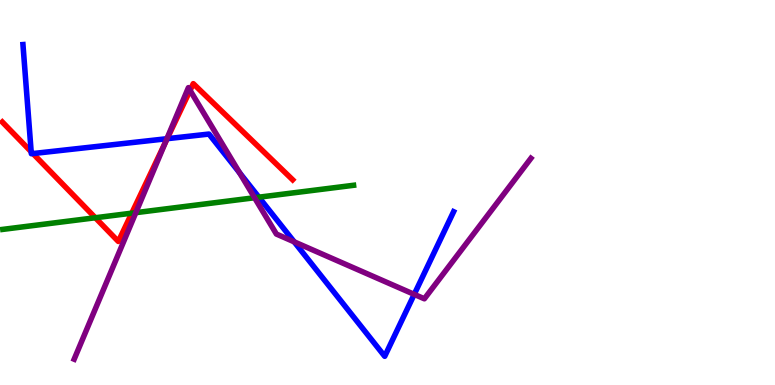[{'lines': ['blue', 'red'], 'intersections': [{'x': 0.402, 'y': 6.06}, {'x': 0.425, 'y': 6.01}, {'x': 2.16, 'y': 6.4}]}, {'lines': ['green', 'red'], 'intersections': [{'x': 1.23, 'y': 4.34}, {'x': 1.7, 'y': 4.46}]}, {'lines': ['purple', 'red'], 'intersections': [{'x': 2.13, 'y': 6.3}, {'x': 2.45, 'y': 7.65}]}, {'lines': ['blue', 'green'], 'intersections': [{'x': 3.34, 'y': 4.88}]}, {'lines': ['blue', 'purple'], 'intersections': [{'x': 2.15, 'y': 6.4}, {'x': 3.09, 'y': 5.51}, {'x': 3.8, 'y': 3.72}, {'x': 5.34, 'y': 2.35}]}, {'lines': ['green', 'purple'], 'intersections': [{'x': 1.75, 'y': 4.48}, {'x': 3.28, 'y': 4.86}]}]